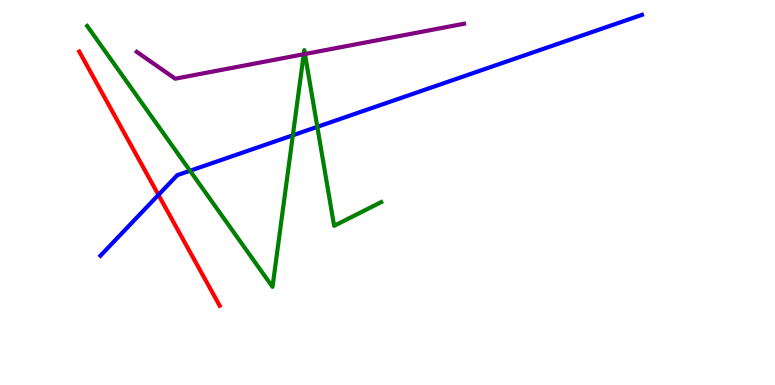[{'lines': ['blue', 'red'], 'intersections': [{'x': 2.04, 'y': 4.94}]}, {'lines': ['green', 'red'], 'intersections': []}, {'lines': ['purple', 'red'], 'intersections': []}, {'lines': ['blue', 'green'], 'intersections': [{'x': 2.45, 'y': 5.56}, {'x': 3.78, 'y': 6.49}, {'x': 4.09, 'y': 6.71}]}, {'lines': ['blue', 'purple'], 'intersections': []}, {'lines': ['green', 'purple'], 'intersections': [{'x': 3.92, 'y': 8.59}, {'x': 3.93, 'y': 8.6}]}]